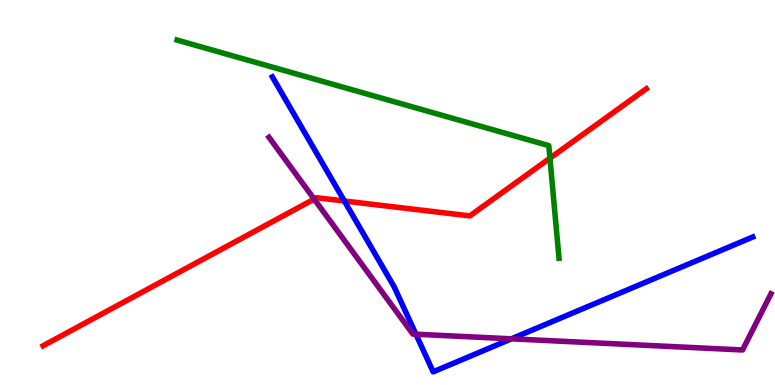[{'lines': ['blue', 'red'], 'intersections': [{'x': 4.44, 'y': 4.78}]}, {'lines': ['green', 'red'], 'intersections': [{'x': 7.1, 'y': 5.89}]}, {'lines': ['purple', 'red'], 'intersections': [{'x': 4.05, 'y': 4.83}]}, {'lines': ['blue', 'green'], 'intersections': []}, {'lines': ['blue', 'purple'], 'intersections': [{'x': 5.37, 'y': 1.32}, {'x': 6.6, 'y': 1.2}]}, {'lines': ['green', 'purple'], 'intersections': []}]